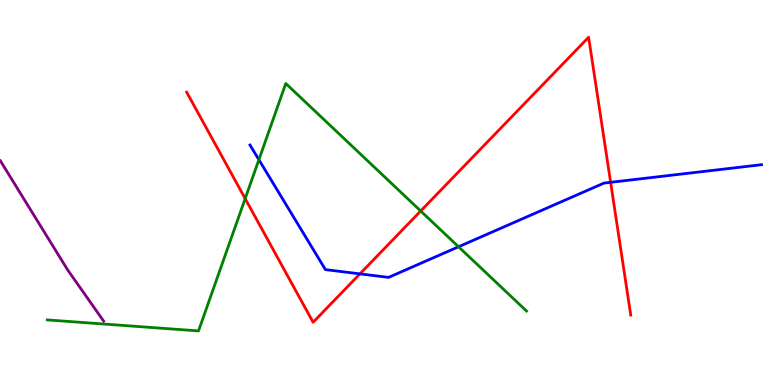[{'lines': ['blue', 'red'], 'intersections': [{'x': 4.64, 'y': 2.89}, {'x': 7.88, 'y': 5.26}]}, {'lines': ['green', 'red'], 'intersections': [{'x': 3.16, 'y': 4.84}, {'x': 5.43, 'y': 4.52}]}, {'lines': ['purple', 'red'], 'intersections': []}, {'lines': ['blue', 'green'], 'intersections': [{'x': 3.34, 'y': 5.85}, {'x': 5.92, 'y': 3.59}]}, {'lines': ['blue', 'purple'], 'intersections': []}, {'lines': ['green', 'purple'], 'intersections': []}]